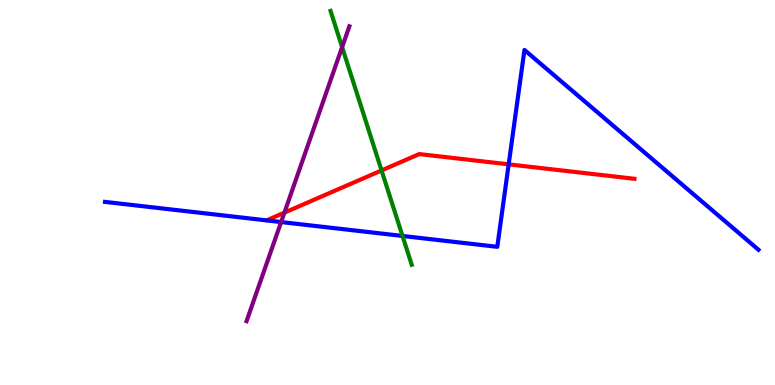[{'lines': ['blue', 'red'], 'intersections': [{'x': 6.56, 'y': 5.73}]}, {'lines': ['green', 'red'], 'intersections': [{'x': 4.92, 'y': 5.57}]}, {'lines': ['purple', 'red'], 'intersections': [{'x': 3.67, 'y': 4.48}]}, {'lines': ['blue', 'green'], 'intersections': [{'x': 5.19, 'y': 3.87}]}, {'lines': ['blue', 'purple'], 'intersections': [{'x': 3.63, 'y': 4.23}]}, {'lines': ['green', 'purple'], 'intersections': [{'x': 4.41, 'y': 8.78}]}]